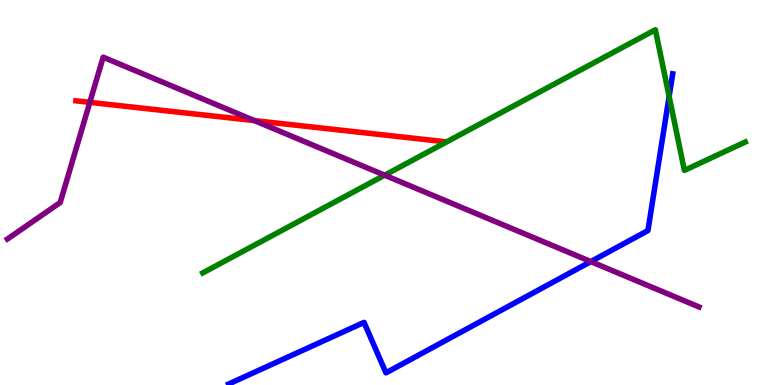[{'lines': ['blue', 'red'], 'intersections': []}, {'lines': ['green', 'red'], 'intersections': []}, {'lines': ['purple', 'red'], 'intersections': [{'x': 1.16, 'y': 7.34}, {'x': 3.28, 'y': 6.87}]}, {'lines': ['blue', 'green'], 'intersections': [{'x': 8.63, 'y': 7.49}]}, {'lines': ['blue', 'purple'], 'intersections': [{'x': 7.62, 'y': 3.21}]}, {'lines': ['green', 'purple'], 'intersections': [{'x': 4.96, 'y': 5.45}]}]